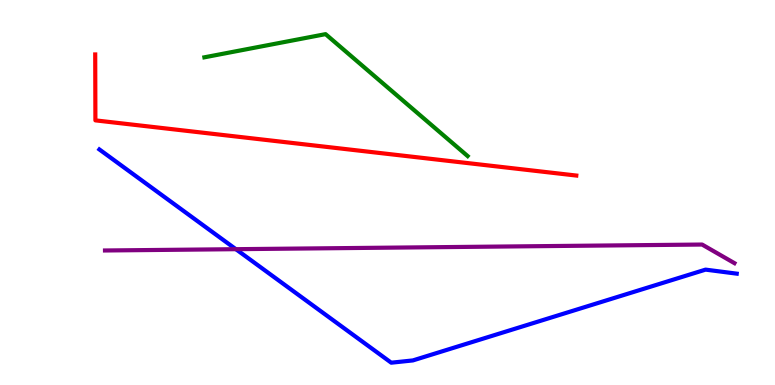[{'lines': ['blue', 'red'], 'intersections': []}, {'lines': ['green', 'red'], 'intersections': []}, {'lines': ['purple', 'red'], 'intersections': []}, {'lines': ['blue', 'green'], 'intersections': []}, {'lines': ['blue', 'purple'], 'intersections': [{'x': 3.04, 'y': 3.53}]}, {'lines': ['green', 'purple'], 'intersections': []}]